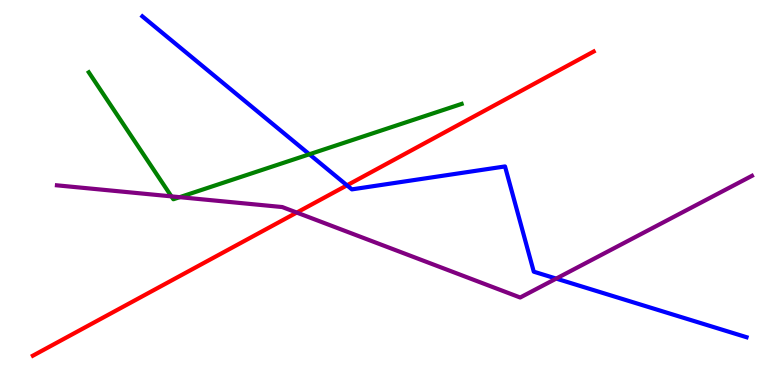[{'lines': ['blue', 'red'], 'intersections': [{'x': 4.48, 'y': 5.19}]}, {'lines': ['green', 'red'], 'intersections': []}, {'lines': ['purple', 'red'], 'intersections': [{'x': 3.83, 'y': 4.48}]}, {'lines': ['blue', 'green'], 'intersections': [{'x': 3.99, 'y': 5.99}]}, {'lines': ['blue', 'purple'], 'intersections': [{'x': 7.18, 'y': 2.76}]}, {'lines': ['green', 'purple'], 'intersections': [{'x': 2.21, 'y': 4.9}, {'x': 2.32, 'y': 4.88}]}]